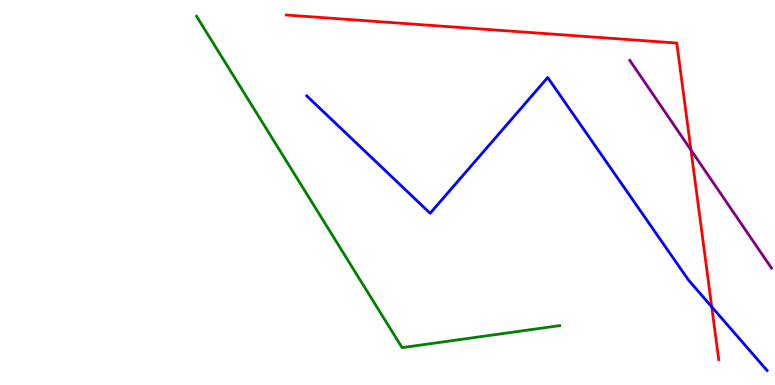[{'lines': ['blue', 'red'], 'intersections': [{'x': 9.18, 'y': 2.03}]}, {'lines': ['green', 'red'], 'intersections': []}, {'lines': ['purple', 'red'], 'intersections': [{'x': 8.92, 'y': 6.1}]}, {'lines': ['blue', 'green'], 'intersections': []}, {'lines': ['blue', 'purple'], 'intersections': []}, {'lines': ['green', 'purple'], 'intersections': []}]